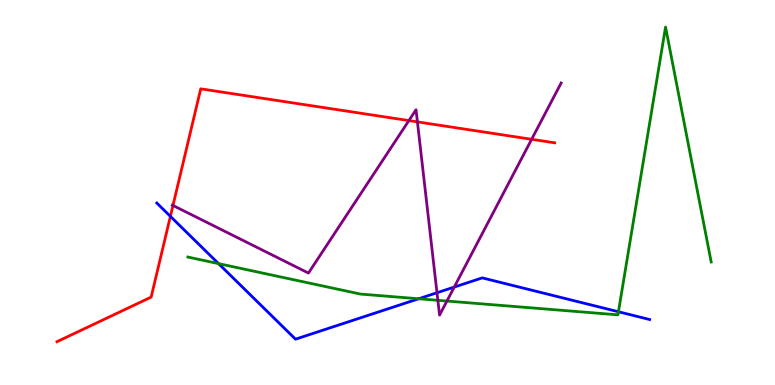[{'lines': ['blue', 'red'], 'intersections': [{'x': 2.2, 'y': 4.38}]}, {'lines': ['green', 'red'], 'intersections': []}, {'lines': ['purple', 'red'], 'intersections': [{'x': 2.23, 'y': 4.66}, {'x': 5.28, 'y': 6.87}, {'x': 5.39, 'y': 6.83}, {'x': 6.86, 'y': 6.38}]}, {'lines': ['blue', 'green'], 'intersections': [{'x': 2.82, 'y': 3.15}, {'x': 5.4, 'y': 2.24}, {'x': 7.98, 'y': 1.9}]}, {'lines': ['blue', 'purple'], 'intersections': [{'x': 5.64, 'y': 2.4}, {'x': 5.86, 'y': 2.54}]}, {'lines': ['green', 'purple'], 'intersections': [{'x': 5.65, 'y': 2.2}, {'x': 5.77, 'y': 2.18}]}]